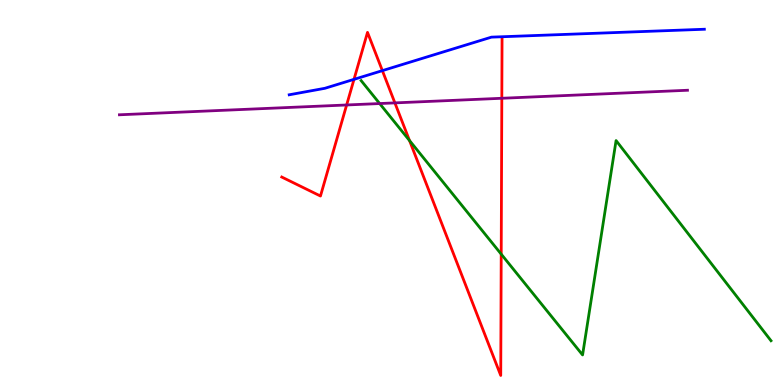[{'lines': ['blue', 'red'], 'intersections': [{'x': 4.57, 'y': 7.94}, {'x': 4.93, 'y': 8.17}]}, {'lines': ['green', 'red'], 'intersections': [{'x': 5.28, 'y': 6.35}, {'x': 6.47, 'y': 3.4}]}, {'lines': ['purple', 'red'], 'intersections': [{'x': 4.47, 'y': 7.27}, {'x': 5.1, 'y': 7.33}, {'x': 6.48, 'y': 7.45}]}, {'lines': ['blue', 'green'], 'intersections': []}, {'lines': ['blue', 'purple'], 'intersections': []}, {'lines': ['green', 'purple'], 'intersections': [{'x': 4.9, 'y': 7.31}]}]